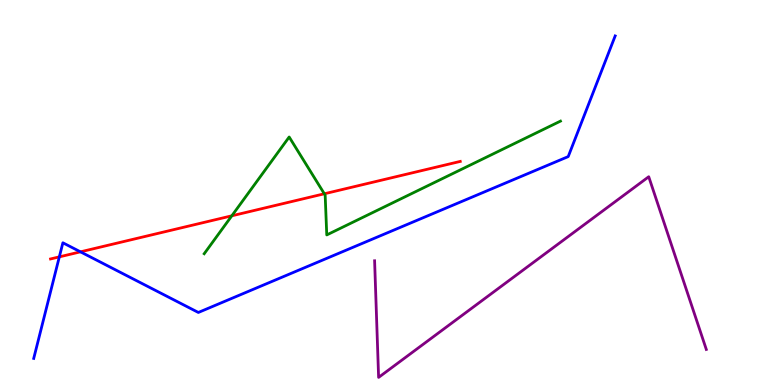[{'lines': ['blue', 'red'], 'intersections': [{'x': 0.766, 'y': 3.33}, {'x': 1.04, 'y': 3.46}]}, {'lines': ['green', 'red'], 'intersections': [{'x': 2.99, 'y': 4.39}, {'x': 4.18, 'y': 4.97}]}, {'lines': ['purple', 'red'], 'intersections': []}, {'lines': ['blue', 'green'], 'intersections': []}, {'lines': ['blue', 'purple'], 'intersections': []}, {'lines': ['green', 'purple'], 'intersections': []}]